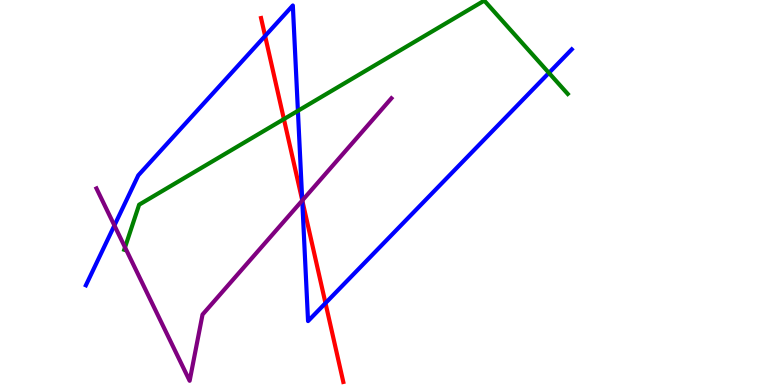[{'lines': ['blue', 'red'], 'intersections': [{'x': 3.42, 'y': 9.07}, {'x': 3.9, 'y': 4.8}, {'x': 4.2, 'y': 2.13}]}, {'lines': ['green', 'red'], 'intersections': [{'x': 3.66, 'y': 6.91}]}, {'lines': ['purple', 'red'], 'intersections': [{'x': 3.9, 'y': 4.79}]}, {'lines': ['blue', 'green'], 'intersections': [{'x': 3.84, 'y': 7.12}, {'x': 7.08, 'y': 8.11}]}, {'lines': ['blue', 'purple'], 'intersections': [{'x': 1.48, 'y': 4.14}, {'x': 3.9, 'y': 4.79}]}, {'lines': ['green', 'purple'], 'intersections': [{'x': 1.61, 'y': 3.57}]}]